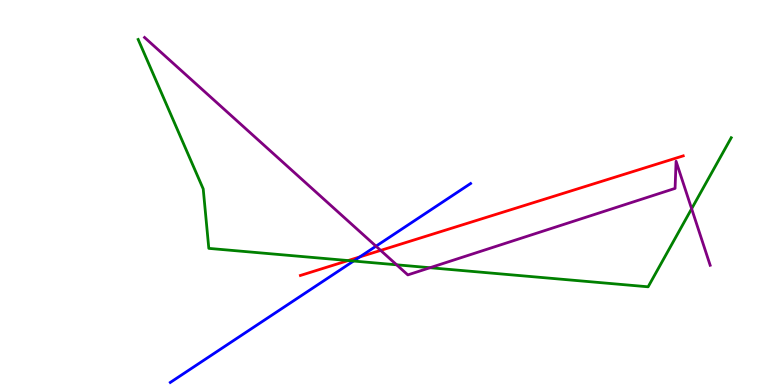[{'lines': ['blue', 'red'], 'intersections': [{'x': 4.64, 'y': 3.33}]}, {'lines': ['green', 'red'], 'intersections': [{'x': 4.49, 'y': 3.23}]}, {'lines': ['purple', 'red'], 'intersections': [{'x': 4.91, 'y': 3.5}]}, {'lines': ['blue', 'green'], 'intersections': [{'x': 4.56, 'y': 3.22}]}, {'lines': ['blue', 'purple'], 'intersections': [{'x': 4.85, 'y': 3.61}]}, {'lines': ['green', 'purple'], 'intersections': [{'x': 5.12, 'y': 3.12}, {'x': 5.55, 'y': 3.05}, {'x': 8.92, 'y': 4.58}]}]